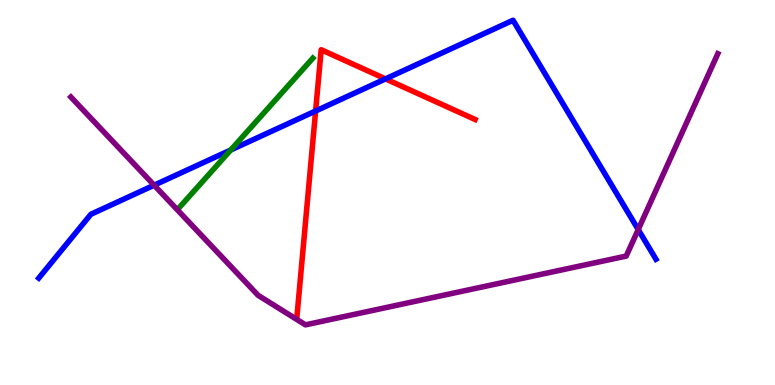[{'lines': ['blue', 'red'], 'intersections': [{'x': 4.07, 'y': 7.12}, {'x': 4.97, 'y': 7.95}]}, {'lines': ['green', 'red'], 'intersections': []}, {'lines': ['purple', 'red'], 'intersections': []}, {'lines': ['blue', 'green'], 'intersections': [{'x': 2.98, 'y': 6.1}]}, {'lines': ['blue', 'purple'], 'intersections': [{'x': 1.99, 'y': 5.19}, {'x': 8.23, 'y': 4.04}]}, {'lines': ['green', 'purple'], 'intersections': []}]